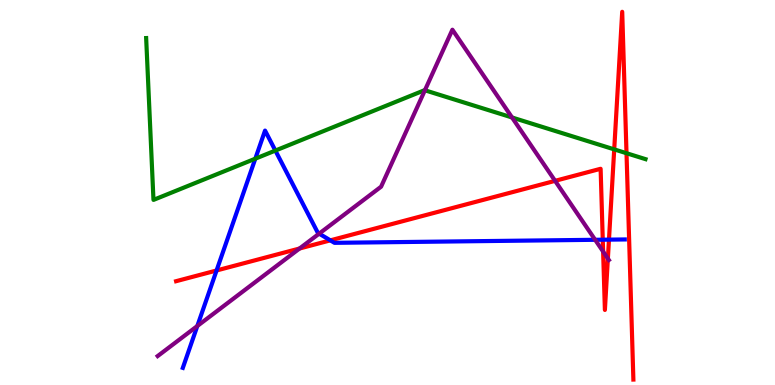[{'lines': ['blue', 'red'], 'intersections': [{'x': 2.79, 'y': 2.97}, {'x': 4.26, 'y': 3.76}, {'x': 7.78, 'y': 3.77}, {'x': 7.86, 'y': 3.78}]}, {'lines': ['green', 'red'], 'intersections': [{'x': 7.93, 'y': 6.12}, {'x': 8.08, 'y': 6.02}]}, {'lines': ['purple', 'red'], 'intersections': [{'x': 3.87, 'y': 3.55}, {'x': 7.16, 'y': 5.3}, {'x': 7.78, 'y': 3.47}, {'x': 7.84, 'y': 3.28}]}, {'lines': ['blue', 'green'], 'intersections': [{'x': 3.29, 'y': 5.88}, {'x': 3.55, 'y': 6.09}]}, {'lines': ['blue', 'purple'], 'intersections': [{'x': 2.55, 'y': 1.53}, {'x': 4.12, 'y': 3.93}, {'x': 7.68, 'y': 3.77}]}, {'lines': ['green', 'purple'], 'intersections': [{'x': 5.48, 'y': 7.66}, {'x': 6.61, 'y': 6.95}]}]